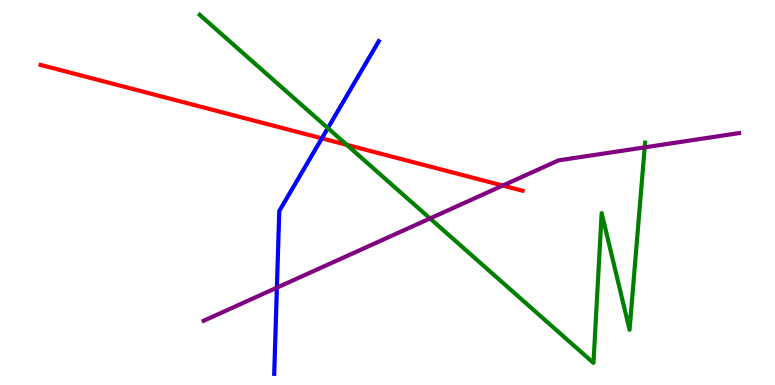[{'lines': ['blue', 'red'], 'intersections': [{'x': 4.15, 'y': 6.41}]}, {'lines': ['green', 'red'], 'intersections': [{'x': 4.47, 'y': 6.24}]}, {'lines': ['purple', 'red'], 'intersections': [{'x': 6.49, 'y': 5.18}]}, {'lines': ['blue', 'green'], 'intersections': [{'x': 4.23, 'y': 6.67}]}, {'lines': ['blue', 'purple'], 'intersections': [{'x': 3.57, 'y': 2.53}]}, {'lines': ['green', 'purple'], 'intersections': [{'x': 5.55, 'y': 4.33}, {'x': 8.32, 'y': 6.17}]}]